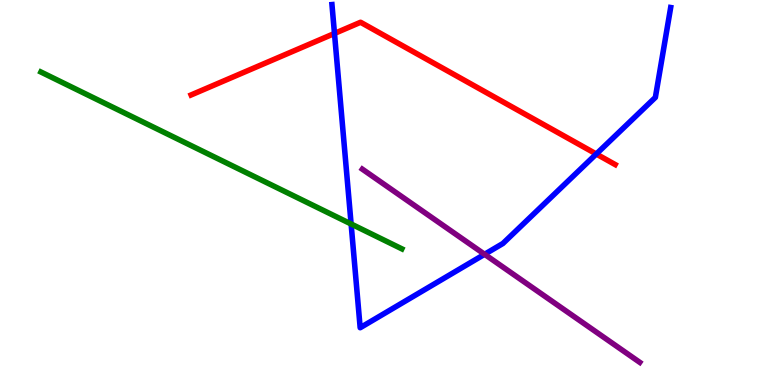[{'lines': ['blue', 'red'], 'intersections': [{'x': 4.32, 'y': 9.13}, {'x': 7.69, 'y': 6.0}]}, {'lines': ['green', 'red'], 'intersections': []}, {'lines': ['purple', 'red'], 'intersections': []}, {'lines': ['blue', 'green'], 'intersections': [{'x': 4.53, 'y': 4.18}]}, {'lines': ['blue', 'purple'], 'intersections': [{'x': 6.25, 'y': 3.39}]}, {'lines': ['green', 'purple'], 'intersections': []}]